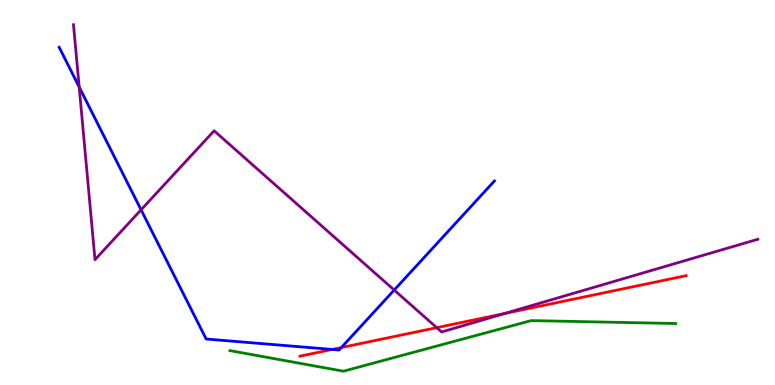[{'lines': ['blue', 'red'], 'intersections': [{'x': 4.29, 'y': 0.924}, {'x': 4.4, 'y': 0.973}]}, {'lines': ['green', 'red'], 'intersections': []}, {'lines': ['purple', 'red'], 'intersections': [{'x': 5.64, 'y': 1.49}, {'x': 6.51, 'y': 1.86}]}, {'lines': ['blue', 'green'], 'intersections': []}, {'lines': ['blue', 'purple'], 'intersections': [{'x': 1.02, 'y': 7.74}, {'x': 1.82, 'y': 4.55}, {'x': 5.09, 'y': 2.47}]}, {'lines': ['green', 'purple'], 'intersections': []}]